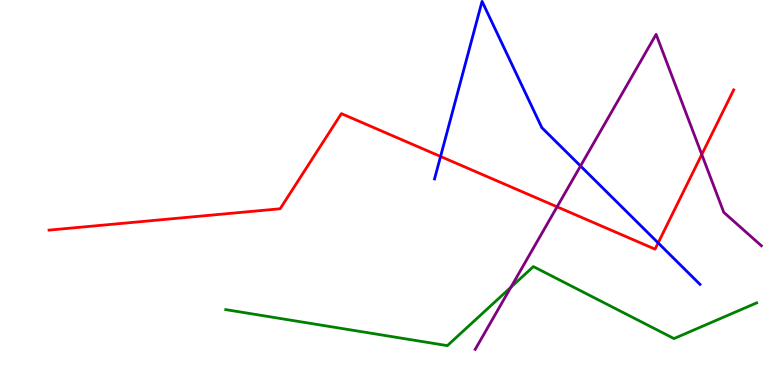[{'lines': ['blue', 'red'], 'intersections': [{'x': 5.68, 'y': 5.94}, {'x': 8.49, 'y': 3.69}]}, {'lines': ['green', 'red'], 'intersections': []}, {'lines': ['purple', 'red'], 'intersections': [{'x': 7.19, 'y': 4.63}, {'x': 9.06, 'y': 5.99}]}, {'lines': ['blue', 'green'], 'intersections': []}, {'lines': ['blue', 'purple'], 'intersections': [{'x': 7.49, 'y': 5.69}]}, {'lines': ['green', 'purple'], 'intersections': [{'x': 6.59, 'y': 2.54}]}]